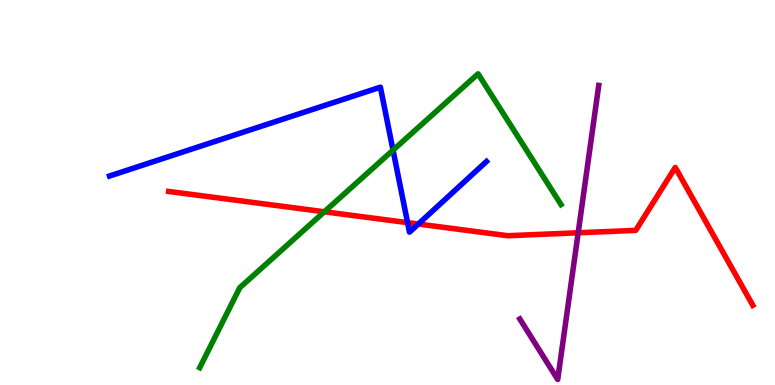[{'lines': ['blue', 'red'], 'intersections': [{'x': 5.26, 'y': 4.22}, {'x': 5.4, 'y': 4.18}]}, {'lines': ['green', 'red'], 'intersections': [{'x': 4.19, 'y': 4.5}]}, {'lines': ['purple', 'red'], 'intersections': [{'x': 7.46, 'y': 3.95}]}, {'lines': ['blue', 'green'], 'intersections': [{'x': 5.07, 'y': 6.1}]}, {'lines': ['blue', 'purple'], 'intersections': []}, {'lines': ['green', 'purple'], 'intersections': []}]